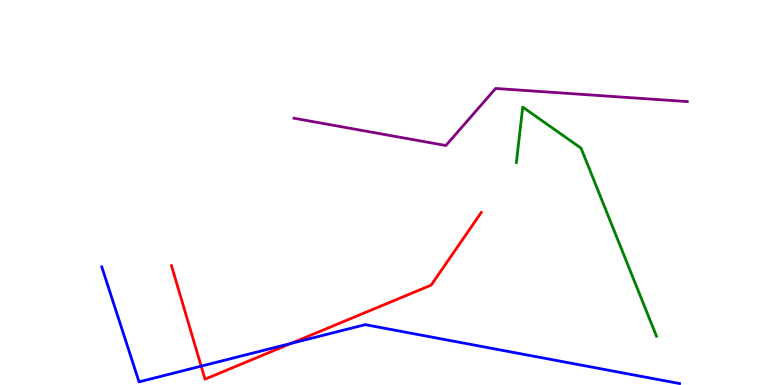[{'lines': ['blue', 'red'], 'intersections': [{'x': 2.6, 'y': 0.489}, {'x': 3.75, 'y': 1.08}]}, {'lines': ['green', 'red'], 'intersections': []}, {'lines': ['purple', 'red'], 'intersections': []}, {'lines': ['blue', 'green'], 'intersections': []}, {'lines': ['blue', 'purple'], 'intersections': []}, {'lines': ['green', 'purple'], 'intersections': []}]